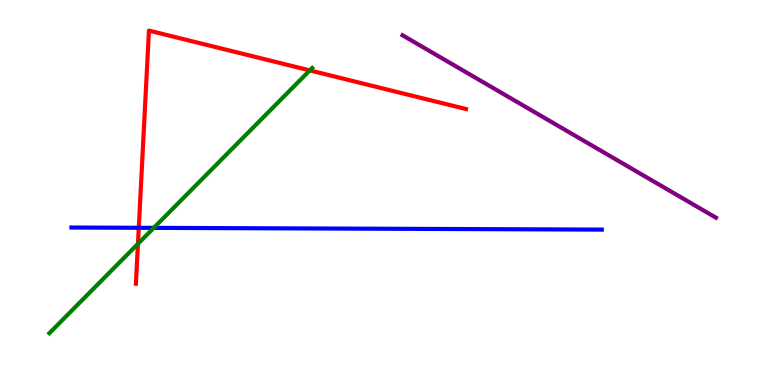[{'lines': ['blue', 'red'], 'intersections': [{'x': 1.79, 'y': 4.08}]}, {'lines': ['green', 'red'], 'intersections': [{'x': 1.78, 'y': 3.67}, {'x': 4.0, 'y': 8.17}]}, {'lines': ['purple', 'red'], 'intersections': []}, {'lines': ['blue', 'green'], 'intersections': [{'x': 1.98, 'y': 4.08}]}, {'lines': ['blue', 'purple'], 'intersections': []}, {'lines': ['green', 'purple'], 'intersections': []}]